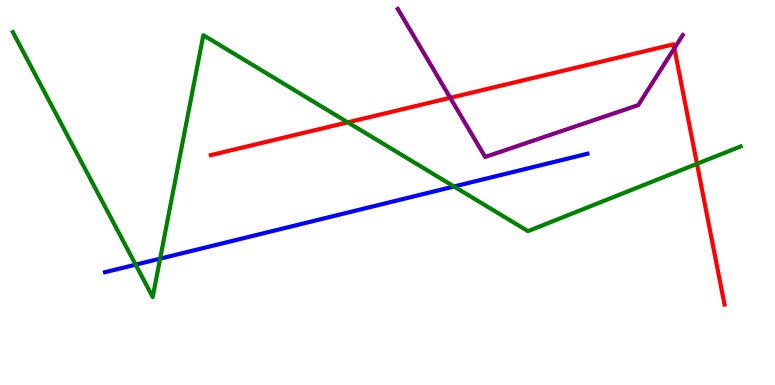[{'lines': ['blue', 'red'], 'intersections': []}, {'lines': ['green', 'red'], 'intersections': [{'x': 4.49, 'y': 6.82}, {'x': 8.99, 'y': 5.74}]}, {'lines': ['purple', 'red'], 'intersections': [{'x': 5.81, 'y': 7.46}, {'x': 8.7, 'y': 8.75}]}, {'lines': ['blue', 'green'], 'intersections': [{'x': 1.75, 'y': 3.13}, {'x': 2.07, 'y': 3.28}, {'x': 5.86, 'y': 5.16}]}, {'lines': ['blue', 'purple'], 'intersections': []}, {'lines': ['green', 'purple'], 'intersections': []}]